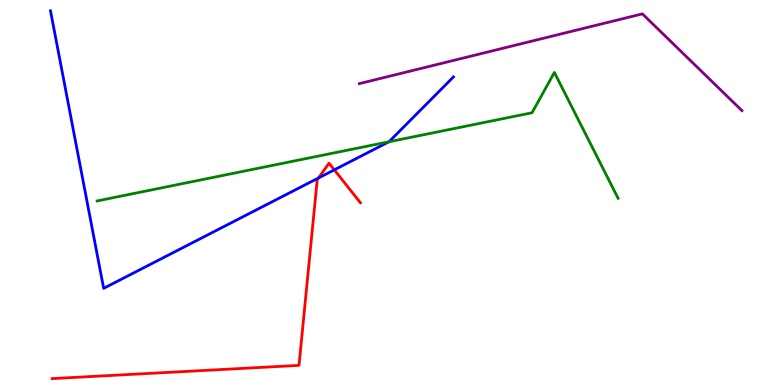[{'lines': ['blue', 'red'], 'intersections': [{'x': 4.11, 'y': 5.38}, {'x': 4.31, 'y': 5.59}]}, {'lines': ['green', 'red'], 'intersections': []}, {'lines': ['purple', 'red'], 'intersections': []}, {'lines': ['blue', 'green'], 'intersections': [{'x': 5.02, 'y': 6.32}]}, {'lines': ['blue', 'purple'], 'intersections': []}, {'lines': ['green', 'purple'], 'intersections': []}]